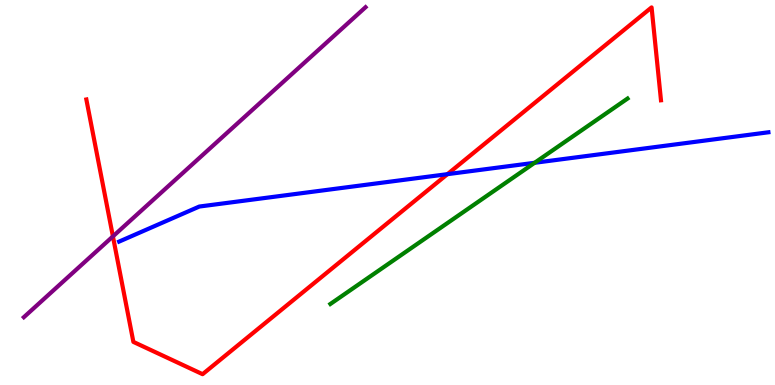[{'lines': ['blue', 'red'], 'intersections': [{'x': 5.77, 'y': 5.48}]}, {'lines': ['green', 'red'], 'intersections': []}, {'lines': ['purple', 'red'], 'intersections': [{'x': 1.46, 'y': 3.86}]}, {'lines': ['blue', 'green'], 'intersections': [{'x': 6.9, 'y': 5.77}]}, {'lines': ['blue', 'purple'], 'intersections': []}, {'lines': ['green', 'purple'], 'intersections': []}]